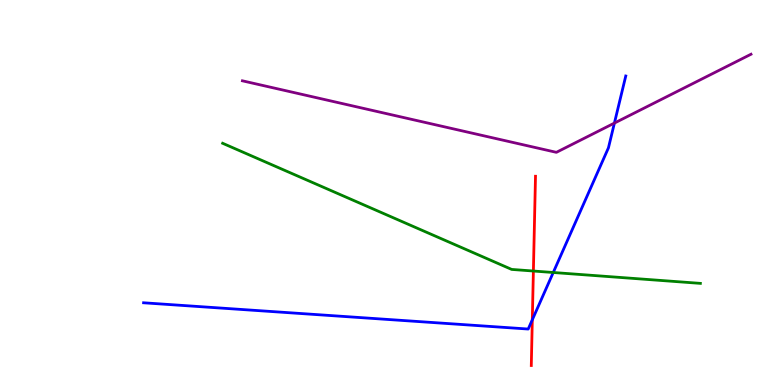[{'lines': ['blue', 'red'], 'intersections': [{'x': 6.87, 'y': 1.69}]}, {'lines': ['green', 'red'], 'intersections': [{'x': 6.88, 'y': 2.96}]}, {'lines': ['purple', 'red'], 'intersections': []}, {'lines': ['blue', 'green'], 'intersections': [{'x': 7.14, 'y': 2.92}]}, {'lines': ['blue', 'purple'], 'intersections': [{'x': 7.93, 'y': 6.8}]}, {'lines': ['green', 'purple'], 'intersections': []}]